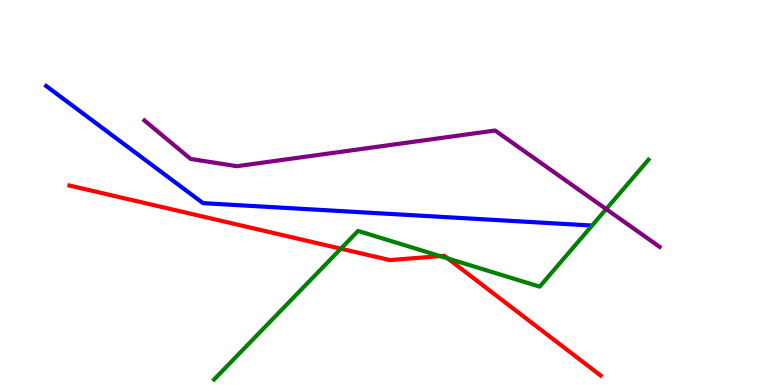[{'lines': ['blue', 'red'], 'intersections': []}, {'lines': ['green', 'red'], 'intersections': [{'x': 4.4, 'y': 3.54}, {'x': 5.68, 'y': 3.35}, {'x': 5.78, 'y': 3.29}]}, {'lines': ['purple', 'red'], 'intersections': []}, {'lines': ['blue', 'green'], 'intersections': []}, {'lines': ['blue', 'purple'], 'intersections': []}, {'lines': ['green', 'purple'], 'intersections': [{'x': 7.82, 'y': 4.57}]}]